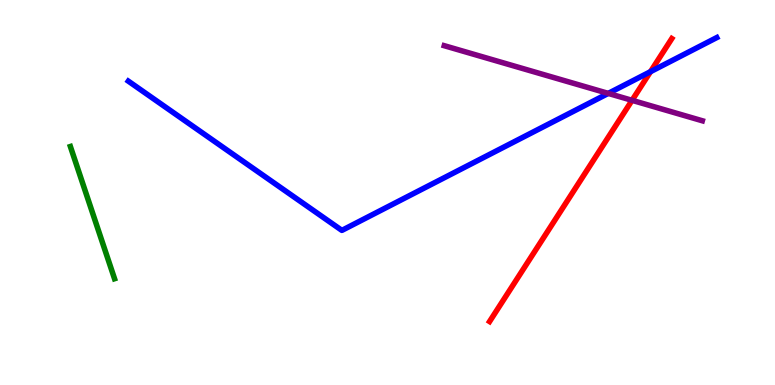[{'lines': ['blue', 'red'], 'intersections': [{'x': 8.39, 'y': 8.14}]}, {'lines': ['green', 'red'], 'intersections': []}, {'lines': ['purple', 'red'], 'intersections': [{'x': 8.16, 'y': 7.39}]}, {'lines': ['blue', 'green'], 'intersections': []}, {'lines': ['blue', 'purple'], 'intersections': [{'x': 7.85, 'y': 7.57}]}, {'lines': ['green', 'purple'], 'intersections': []}]